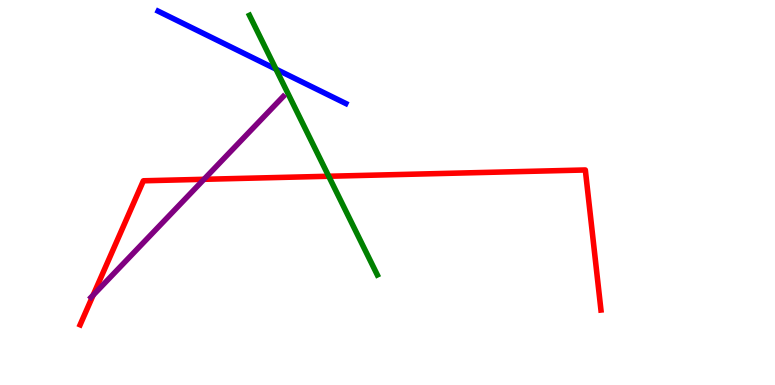[{'lines': ['blue', 'red'], 'intersections': []}, {'lines': ['green', 'red'], 'intersections': [{'x': 4.24, 'y': 5.42}]}, {'lines': ['purple', 'red'], 'intersections': [{'x': 1.2, 'y': 2.33}, {'x': 2.63, 'y': 5.34}]}, {'lines': ['blue', 'green'], 'intersections': [{'x': 3.56, 'y': 8.2}]}, {'lines': ['blue', 'purple'], 'intersections': []}, {'lines': ['green', 'purple'], 'intersections': []}]